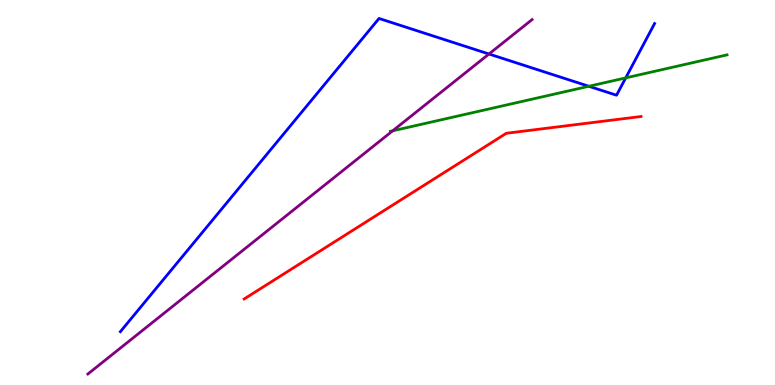[{'lines': ['blue', 'red'], 'intersections': []}, {'lines': ['green', 'red'], 'intersections': []}, {'lines': ['purple', 'red'], 'intersections': []}, {'lines': ['blue', 'green'], 'intersections': [{'x': 7.6, 'y': 7.76}, {'x': 8.07, 'y': 7.98}]}, {'lines': ['blue', 'purple'], 'intersections': [{'x': 6.31, 'y': 8.6}]}, {'lines': ['green', 'purple'], 'intersections': [{'x': 5.07, 'y': 6.6}]}]